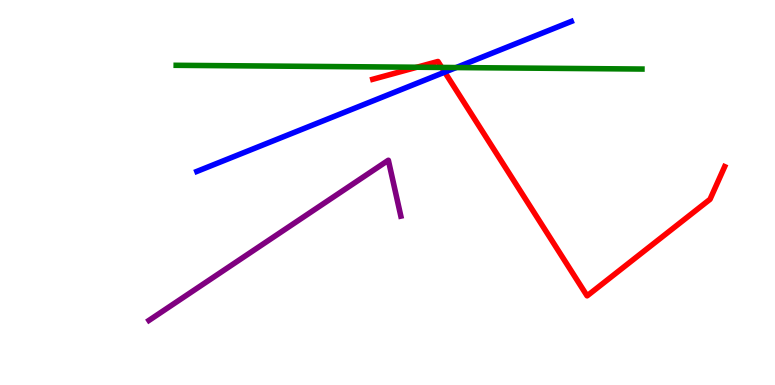[{'lines': ['blue', 'red'], 'intersections': [{'x': 5.74, 'y': 8.13}]}, {'lines': ['green', 'red'], 'intersections': [{'x': 5.38, 'y': 8.25}, {'x': 5.7, 'y': 8.25}]}, {'lines': ['purple', 'red'], 'intersections': []}, {'lines': ['blue', 'green'], 'intersections': [{'x': 5.89, 'y': 8.25}]}, {'lines': ['blue', 'purple'], 'intersections': []}, {'lines': ['green', 'purple'], 'intersections': []}]